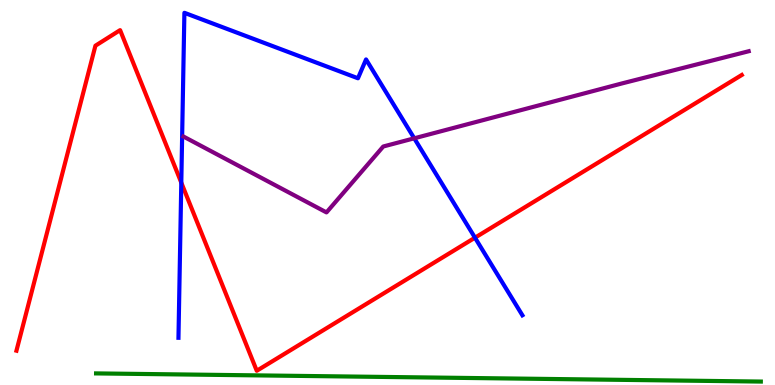[{'lines': ['blue', 'red'], 'intersections': [{'x': 2.34, 'y': 5.26}, {'x': 6.13, 'y': 3.83}]}, {'lines': ['green', 'red'], 'intersections': []}, {'lines': ['purple', 'red'], 'intersections': []}, {'lines': ['blue', 'green'], 'intersections': []}, {'lines': ['blue', 'purple'], 'intersections': [{'x': 5.35, 'y': 6.41}]}, {'lines': ['green', 'purple'], 'intersections': []}]